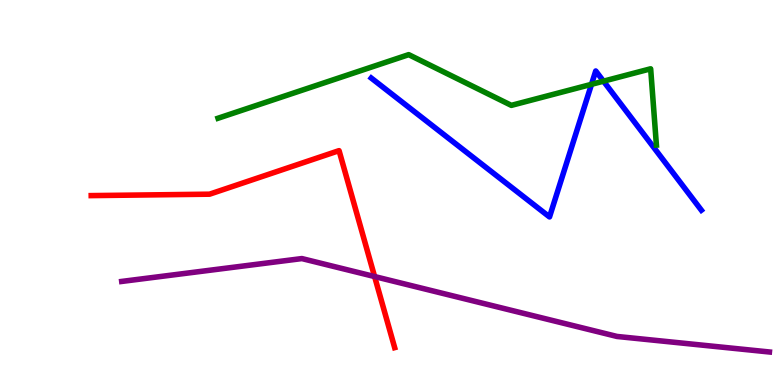[{'lines': ['blue', 'red'], 'intersections': []}, {'lines': ['green', 'red'], 'intersections': []}, {'lines': ['purple', 'red'], 'intersections': [{'x': 4.83, 'y': 2.82}]}, {'lines': ['blue', 'green'], 'intersections': [{'x': 7.63, 'y': 7.81}, {'x': 7.79, 'y': 7.89}]}, {'lines': ['blue', 'purple'], 'intersections': []}, {'lines': ['green', 'purple'], 'intersections': []}]